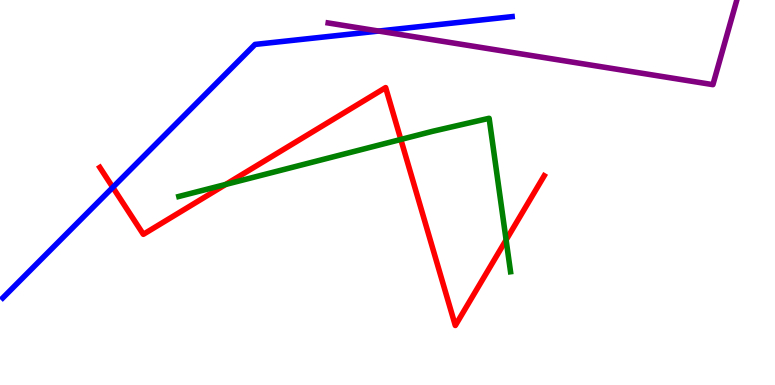[{'lines': ['blue', 'red'], 'intersections': [{'x': 1.46, 'y': 5.13}]}, {'lines': ['green', 'red'], 'intersections': [{'x': 2.91, 'y': 5.21}, {'x': 5.17, 'y': 6.38}, {'x': 6.53, 'y': 3.77}]}, {'lines': ['purple', 'red'], 'intersections': []}, {'lines': ['blue', 'green'], 'intersections': []}, {'lines': ['blue', 'purple'], 'intersections': [{'x': 4.89, 'y': 9.19}]}, {'lines': ['green', 'purple'], 'intersections': []}]